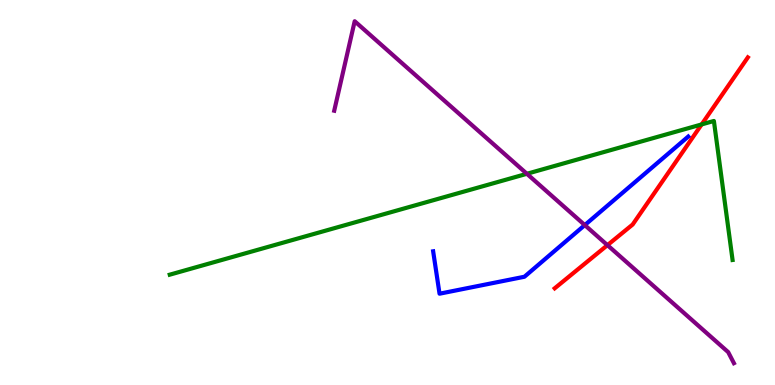[{'lines': ['blue', 'red'], 'intersections': []}, {'lines': ['green', 'red'], 'intersections': [{'x': 9.05, 'y': 6.77}]}, {'lines': ['purple', 'red'], 'intersections': [{'x': 7.84, 'y': 3.63}]}, {'lines': ['blue', 'green'], 'intersections': []}, {'lines': ['blue', 'purple'], 'intersections': [{'x': 7.55, 'y': 4.15}]}, {'lines': ['green', 'purple'], 'intersections': [{'x': 6.8, 'y': 5.49}]}]